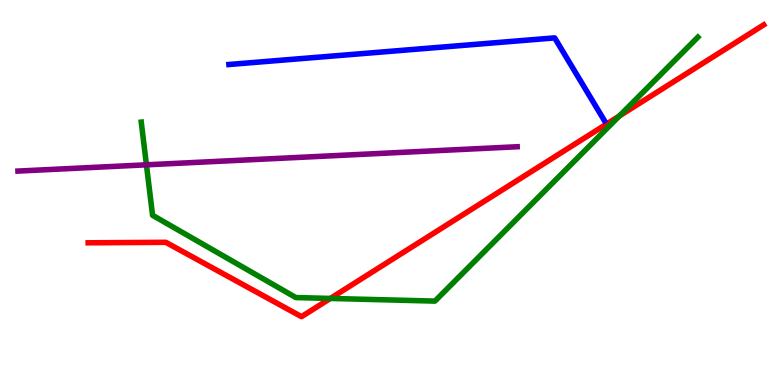[{'lines': ['blue', 'red'], 'intersections': []}, {'lines': ['green', 'red'], 'intersections': [{'x': 4.26, 'y': 2.25}, {'x': 7.99, 'y': 6.99}]}, {'lines': ['purple', 'red'], 'intersections': []}, {'lines': ['blue', 'green'], 'intersections': []}, {'lines': ['blue', 'purple'], 'intersections': []}, {'lines': ['green', 'purple'], 'intersections': [{'x': 1.89, 'y': 5.72}]}]